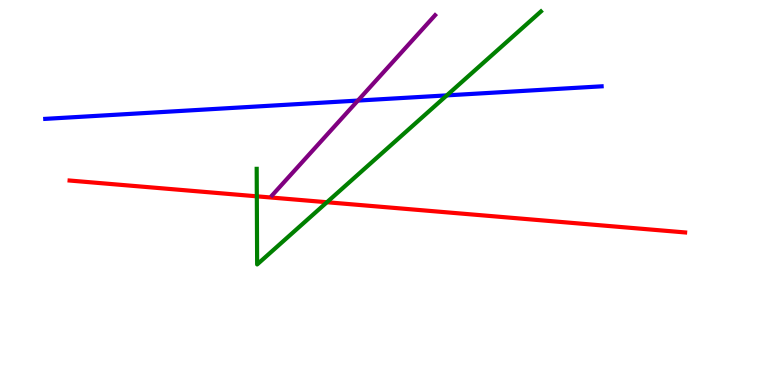[{'lines': ['blue', 'red'], 'intersections': []}, {'lines': ['green', 'red'], 'intersections': [{'x': 3.31, 'y': 4.9}, {'x': 4.22, 'y': 4.75}]}, {'lines': ['purple', 'red'], 'intersections': []}, {'lines': ['blue', 'green'], 'intersections': [{'x': 5.77, 'y': 7.52}]}, {'lines': ['blue', 'purple'], 'intersections': [{'x': 4.62, 'y': 7.39}]}, {'lines': ['green', 'purple'], 'intersections': []}]